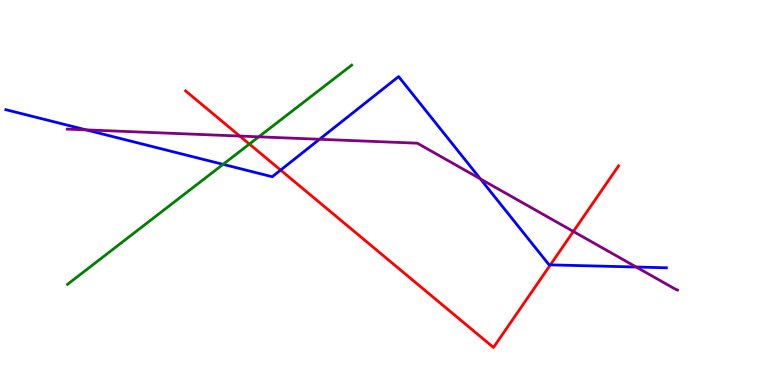[{'lines': ['blue', 'red'], 'intersections': [{'x': 3.62, 'y': 5.58}, {'x': 7.1, 'y': 3.12}]}, {'lines': ['green', 'red'], 'intersections': [{'x': 3.22, 'y': 6.26}]}, {'lines': ['purple', 'red'], 'intersections': [{'x': 3.09, 'y': 6.47}, {'x': 7.4, 'y': 3.99}]}, {'lines': ['blue', 'green'], 'intersections': [{'x': 2.88, 'y': 5.73}]}, {'lines': ['blue', 'purple'], 'intersections': [{'x': 1.11, 'y': 6.63}, {'x': 4.12, 'y': 6.38}, {'x': 6.2, 'y': 5.35}, {'x': 8.21, 'y': 3.06}]}, {'lines': ['green', 'purple'], 'intersections': [{'x': 3.34, 'y': 6.45}]}]